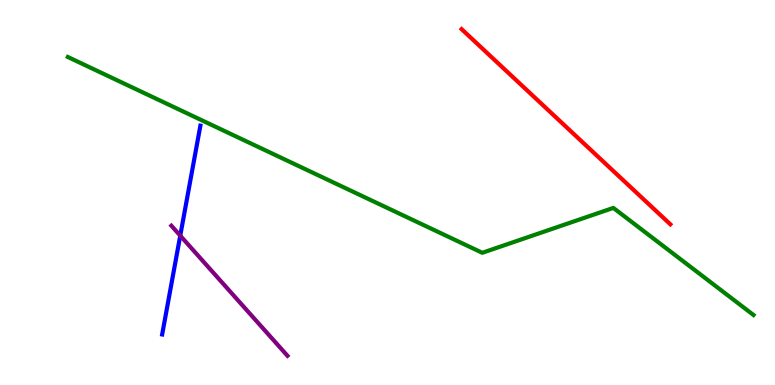[{'lines': ['blue', 'red'], 'intersections': []}, {'lines': ['green', 'red'], 'intersections': []}, {'lines': ['purple', 'red'], 'intersections': []}, {'lines': ['blue', 'green'], 'intersections': []}, {'lines': ['blue', 'purple'], 'intersections': [{'x': 2.33, 'y': 3.88}]}, {'lines': ['green', 'purple'], 'intersections': []}]